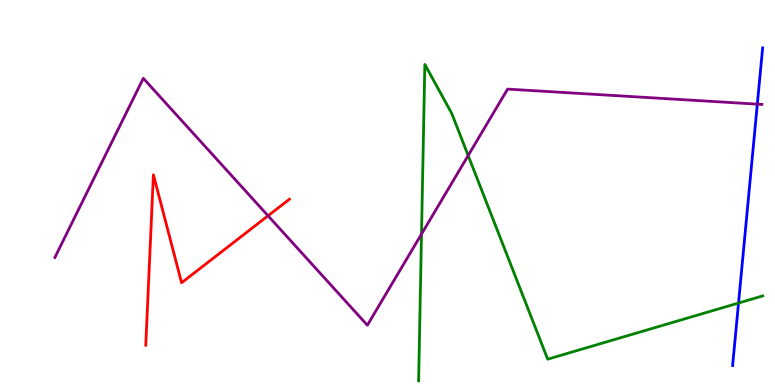[{'lines': ['blue', 'red'], 'intersections': []}, {'lines': ['green', 'red'], 'intersections': []}, {'lines': ['purple', 'red'], 'intersections': [{'x': 3.46, 'y': 4.4}]}, {'lines': ['blue', 'green'], 'intersections': [{'x': 9.53, 'y': 2.13}]}, {'lines': ['blue', 'purple'], 'intersections': [{'x': 9.77, 'y': 7.29}]}, {'lines': ['green', 'purple'], 'intersections': [{'x': 5.44, 'y': 3.92}, {'x': 6.04, 'y': 5.96}]}]